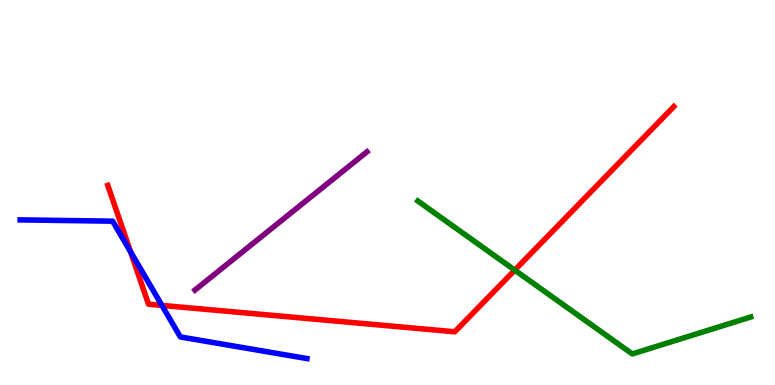[{'lines': ['blue', 'red'], 'intersections': [{'x': 1.68, 'y': 3.46}, {'x': 2.09, 'y': 2.07}]}, {'lines': ['green', 'red'], 'intersections': [{'x': 6.64, 'y': 2.98}]}, {'lines': ['purple', 'red'], 'intersections': []}, {'lines': ['blue', 'green'], 'intersections': []}, {'lines': ['blue', 'purple'], 'intersections': []}, {'lines': ['green', 'purple'], 'intersections': []}]